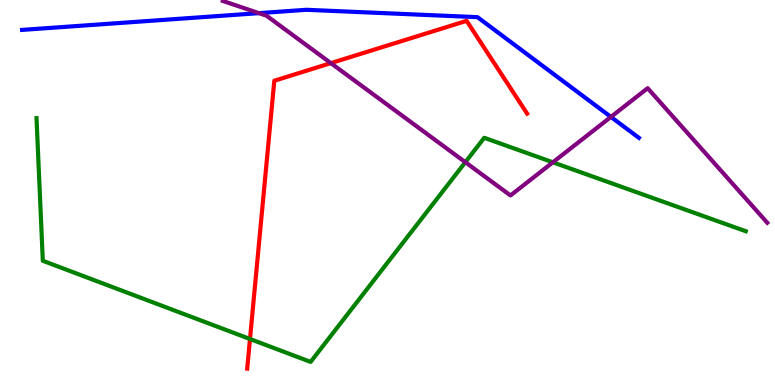[{'lines': ['blue', 'red'], 'intersections': []}, {'lines': ['green', 'red'], 'intersections': [{'x': 3.23, 'y': 1.19}]}, {'lines': ['purple', 'red'], 'intersections': [{'x': 4.27, 'y': 8.36}]}, {'lines': ['blue', 'green'], 'intersections': []}, {'lines': ['blue', 'purple'], 'intersections': [{'x': 3.34, 'y': 9.66}, {'x': 7.88, 'y': 6.96}]}, {'lines': ['green', 'purple'], 'intersections': [{'x': 6.0, 'y': 5.79}, {'x': 7.13, 'y': 5.78}]}]